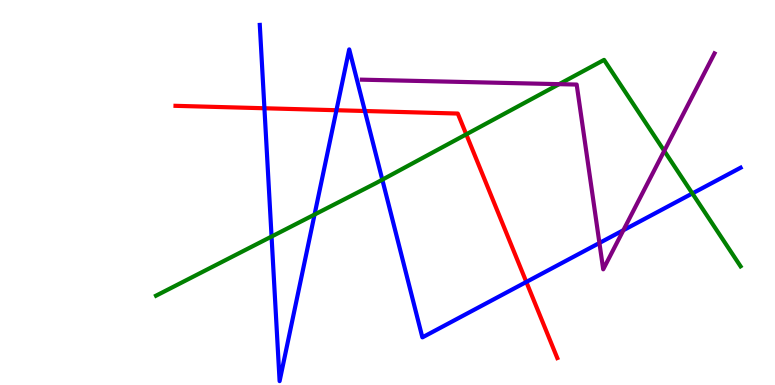[{'lines': ['blue', 'red'], 'intersections': [{'x': 3.41, 'y': 7.19}, {'x': 4.34, 'y': 7.14}, {'x': 4.71, 'y': 7.12}, {'x': 6.79, 'y': 2.68}]}, {'lines': ['green', 'red'], 'intersections': [{'x': 6.02, 'y': 6.51}]}, {'lines': ['purple', 'red'], 'intersections': []}, {'lines': ['blue', 'green'], 'intersections': [{'x': 3.5, 'y': 3.86}, {'x': 4.06, 'y': 4.43}, {'x': 4.93, 'y': 5.33}, {'x': 8.93, 'y': 4.98}]}, {'lines': ['blue', 'purple'], 'intersections': [{'x': 7.73, 'y': 3.69}, {'x': 8.04, 'y': 4.02}]}, {'lines': ['green', 'purple'], 'intersections': [{'x': 7.21, 'y': 7.81}, {'x': 8.57, 'y': 6.08}]}]